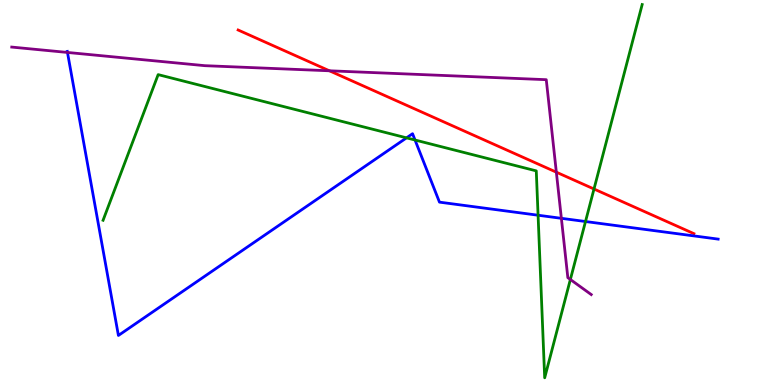[{'lines': ['blue', 'red'], 'intersections': []}, {'lines': ['green', 'red'], 'intersections': [{'x': 7.66, 'y': 5.09}]}, {'lines': ['purple', 'red'], 'intersections': [{'x': 4.25, 'y': 8.16}, {'x': 7.18, 'y': 5.53}]}, {'lines': ['blue', 'green'], 'intersections': [{'x': 5.25, 'y': 6.42}, {'x': 5.36, 'y': 6.36}, {'x': 6.94, 'y': 4.41}, {'x': 7.55, 'y': 4.25}]}, {'lines': ['blue', 'purple'], 'intersections': [{'x': 0.871, 'y': 8.64}, {'x': 7.24, 'y': 4.33}]}, {'lines': ['green', 'purple'], 'intersections': [{'x': 7.36, 'y': 2.74}]}]